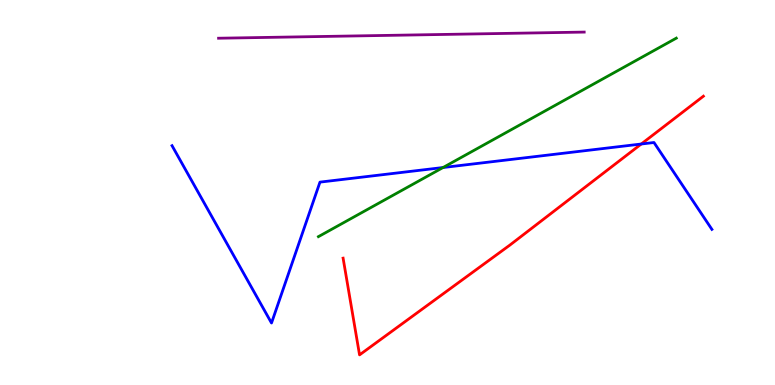[{'lines': ['blue', 'red'], 'intersections': [{'x': 8.27, 'y': 6.26}]}, {'lines': ['green', 'red'], 'intersections': []}, {'lines': ['purple', 'red'], 'intersections': []}, {'lines': ['blue', 'green'], 'intersections': [{'x': 5.72, 'y': 5.65}]}, {'lines': ['blue', 'purple'], 'intersections': []}, {'lines': ['green', 'purple'], 'intersections': []}]